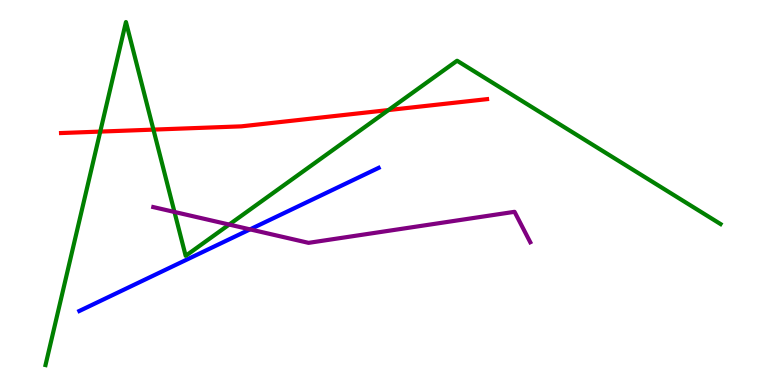[{'lines': ['blue', 'red'], 'intersections': []}, {'lines': ['green', 'red'], 'intersections': [{'x': 1.29, 'y': 6.58}, {'x': 1.98, 'y': 6.63}, {'x': 5.01, 'y': 7.14}]}, {'lines': ['purple', 'red'], 'intersections': []}, {'lines': ['blue', 'green'], 'intersections': []}, {'lines': ['blue', 'purple'], 'intersections': [{'x': 3.23, 'y': 4.04}]}, {'lines': ['green', 'purple'], 'intersections': [{'x': 2.25, 'y': 4.49}, {'x': 2.96, 'y': 4.17}]}]